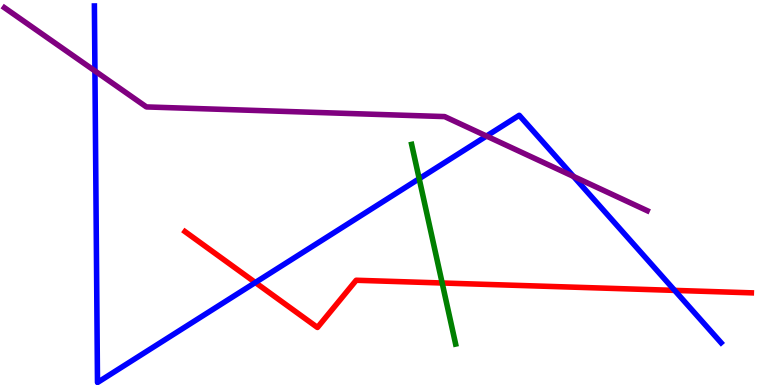[{'lines': ['blue', 'red'], 'intersections': [{'x': 3.29, 'y': 2.66}, {'x': 8.7, 'y': 2.46}]}, {'lines': ['green', 'red'], 'intersections': [{'x': 5.71, 'y': 2.65}]}, {'lines': ['purple', 'red'], 'intersections': []}, {'lines': ['blue', 'green'], 'intersections': [{'x': 5.41, 'y': 5.36}]}, {'lines': ['blue', 'purple'], 'intersections': [{'x': 1.22, 'y': 8.16}, {'x': 6.28, 'y': 6.47}, {'x': 7.4, 'y': 5.42}]}, {'lines': ['green', 'purple'], 'intersections': []}]